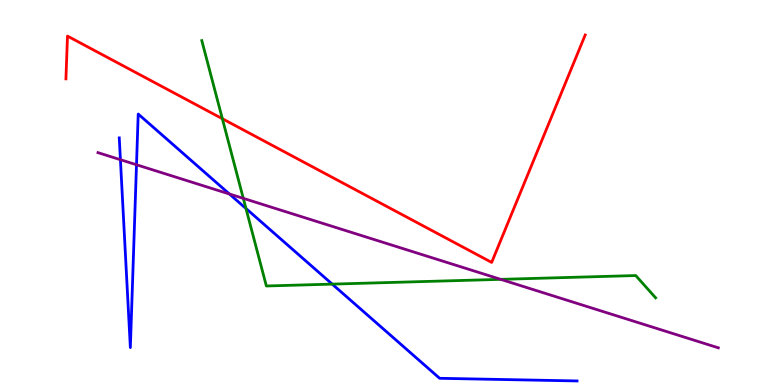[{'lines': ['blue', 'red'], 'intersections': []}, {'lines': ['green', 'red'], 'intersections': [{'x': 2.87, 'y': 6.92}]}, {'lines': ['purple', 'red'], 'intersections': []}, {'lines': ['blue', 'green'], 'intersections': [{'x': 3.17, 'y': 4.58}, {'x': 4.29, 'y': 2.62}]}, {'lines': ['blue', 'purple'], 'intersections': [{'x': 1.55, 'y': 5.85}, {'x': 1.76, 'y': 5.72}, {'x': 2.96, 'y': 4.96}]}, {'lines': ['green', 'purple'], 'intersections': [{'x': 3.14, 'y': 4.85}, {'x': 6.46, 'y': 2.74}]}]